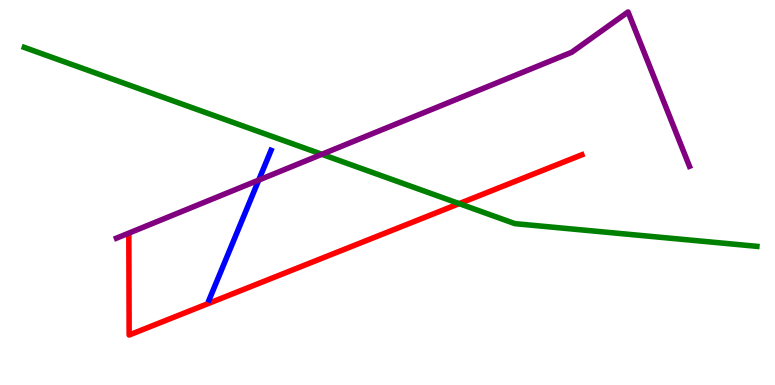[{'lines': ['blue', 'red'], 'intersections': []}, {'lines': ['green', 'red'], 'intersections': [{'x': 5.93, 'y': 4.71}]}, {'lines': ['purple', 'red'], 'intersections': []}, {'lines': ['blue', 'green'], 'intersections': []}, {'lines': ['blue', 'purple'], 'intersections': [{'x': 3.34, 'y': 5.32}]}, {'lines': ['green', 'purple'], 'intersections': [{'x': 4.15, 'y': 5.99}]}]